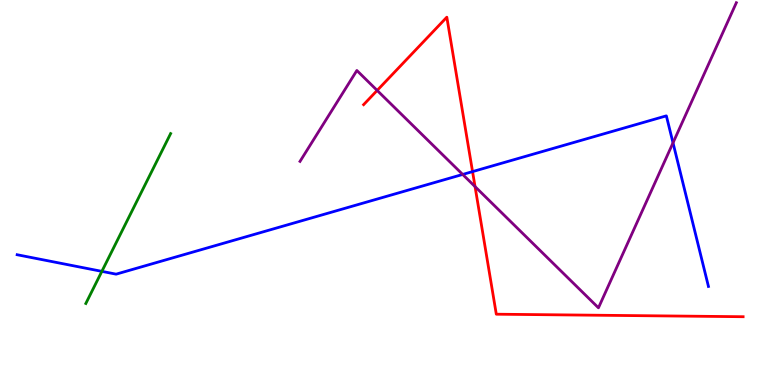[{'lines': ['blue', 'red'], 'intersections': [{'x': 6.1, 'y': 5.54}]}, {'lines': ['green', 'red'], 'intersections': []}, {'lines': ['purple', 'red'], 'intersections': [{'x': 4.87, 'y': 7.65}, {'x': 6.13, 'y': 5.15}]}, {'lines': ['blue', 'green'], 'intersections': [{'x': 1.31, 'y': 2.95}]}, {'lines': ['blue', 'purple'], 'intersections': [{'x': 5.97, 'y': 5.47}, {'x': 8.68, 'y': 6.29}]}, {'lines': ['green', 'purple'], 'intersections': []}]